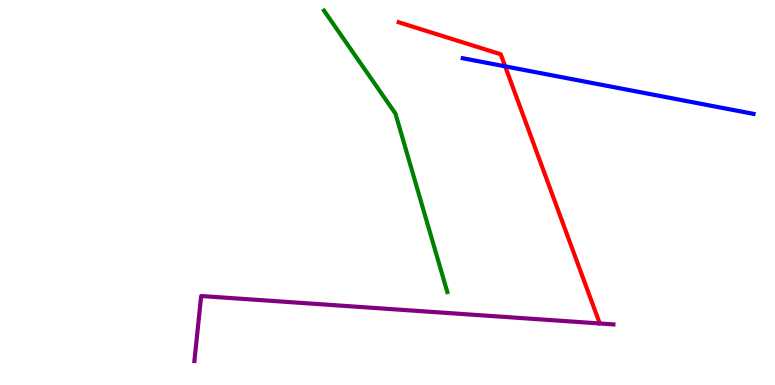[{'lines': ['blue', 'red'], 'intersections': [{'x': 6.52, 'y': 8.28}]}, {'lines': ['green', 'red'], 'intersections': []}, {'lines': ['purple', 'red'], 'intersections': []}, {'lines': ['blue', 'green'], 'intersections': []}, {'lines': ['blue', 'purple'], 'intersections': []}, {'lines': ['green', 'purple'], 'intersections': []}]